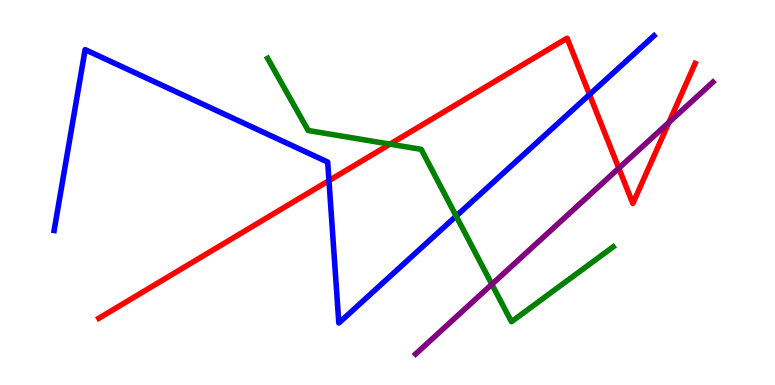[{'lines': ['blue', 'red'], 'intersections': [{'x': 4.24, 'y': 5.31}, {'x': 7.61, 'y': 7.54}]}, {'lines': ['green', 'red'], 'intersections': [{'x': 5.03, 'y': 6.26}]}, {'lines': ['purple', 'red'], 'intersections': [{'x': 7.98, 'y': 5.63}, {'x': 8.63, 'y': 6.82}]}, {'lines': ['blue', 'green'], 'intersections': [{'x': 5.89, 'y': 4.39}]}, {'lines': ['blue', 'purple'], 'intersections': []}, {'lines': ['green', 'purple'], 'intersections': [{'x': 6.35, 'y': 2.62}]}]